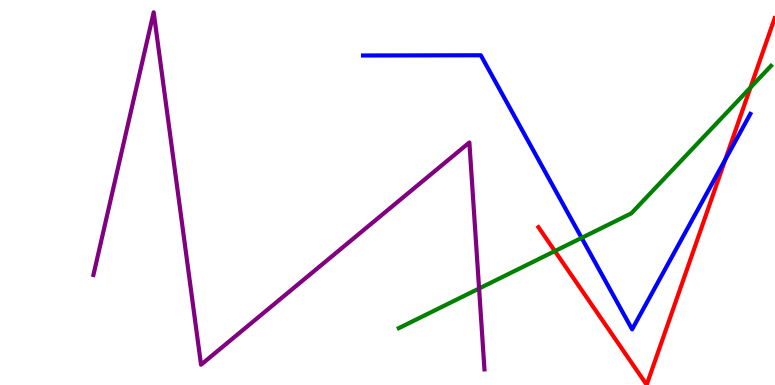[{'lines': ['blue', 'red'], 'intersections': [{'x': 9.36, 'y': 5.86}]}, {'lines': ['green', 'red'], 'intersections': [{'x': 7.16, 'y': 3.48}, {'x': 9.68, 'y': 7.73}]}, {'lines': ['purple', 'red'], 'intersections': []}, {'lines': ['blue', 'green'], 'intersections': [{'x': 7.5, 'y': 3.82}]}, {'lines': ['blue', 'purple'], 'intersections': []}, {'lines': ['green', 'purple'], 'intersections': [{'x': 6.18, 'y': 2.51}]}]